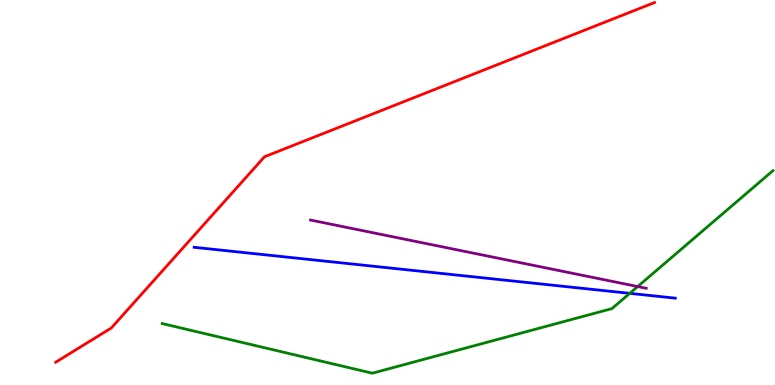[{'lines': ['blue', 'red'], 'intersections': []}, {'lines': ['green', 'red'], 'intersections': []}, {'lines': ['purple', 'red'], 'intersections': []}, {'lines': ['blue', 'green'], 'intersections': [{'x': 8.13, 'y': 2.38}]}, {'lines': ['blue', 'purple'], 'intersections': []}, {'lines': ['green', 'purple'], 'intersections': [{'x': 8.23, 'y': 2.56}]}]